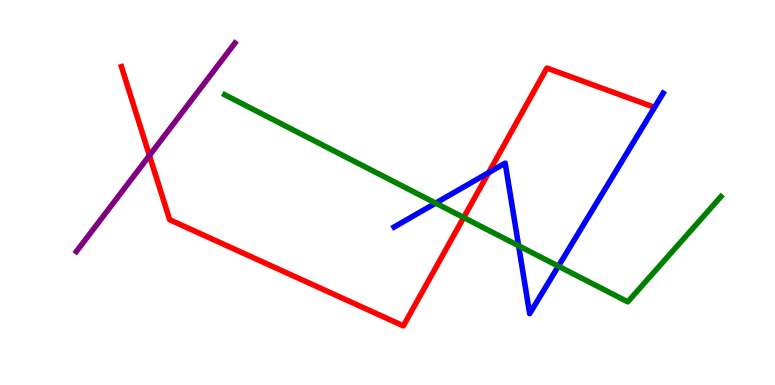[{'lines': ['blue', 'red'], 'intersections': [{'x': 6.31, 'y': 5.52}]}, {'lines': ['green', 'red'], 'intersections': [{'x': 5.98, 'y': 4.35}]}, {'lines': ['purple', 'red'], 'intersections': [{'x': 1.93, 'y': 5.96}]}, {'lines': ['blue', 'green'], 'intersections': [{'x': 5.62, 'y': 4.72}, {'x': 6.69, 'y': 3.62}, {'x': 7.2, 'y': 3.09}]}, {'lines': ['blue', 'purple'], 'intersections': []}, {'lines': ['green', 'purple'], 'intersections': []}]